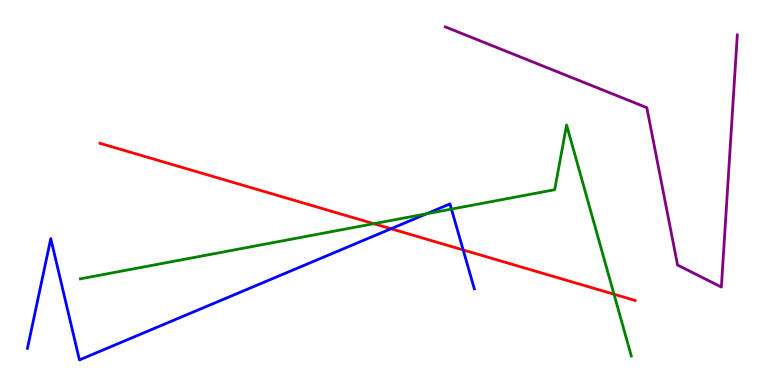[{'lines': ['blue', 'red'], 'intersections': [{'x': 5.05, 'y': 4.06}, {'x': 5.98, 'y': 3.51}]}, {'lines': ['green', 'red'], 'intersections': [{'x': 4.82, 'y': 4.19}, {'x': 7.92, 'y': 2.36}]}, {'lines': ['purple', 'red'], 'intersections': []}, {'lines': ['blue', 'green'], 'intersections': [{'x': 5.5, 'y': 4.45}, {'x': 5.83, 'y': 4.57}]}, {'lines': ['blue', 'purple'], 'intersections': []}, {'lines': ['green', 'purple'], 'intersections': []}]